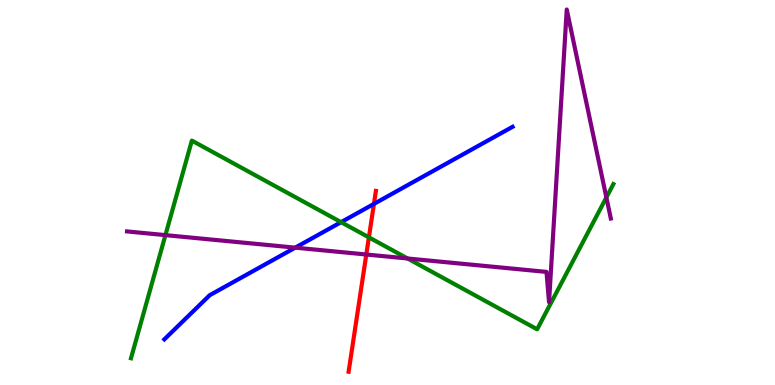[{'lines': ['blue', 'red'], 'intersections': [{'x': 4.83, 'y': 4.7}]}, {'lines': ['green', 'red'], 'intersections': [{'x': 4.76, 'y': 3.84}]}, {'lines': ['purple', 'red'], 'intersections': [{'x': 4.73, 'y': 3.39}]}, {'lines': ['blue', 'green'], 'intersections': [{'x': 4.4, 'y': 4.23}]}, {'lines': ['blue', 'purple'], 'intersections': [{'x': 3.81, 'y': 3.57}]}, {'lines': ['green', 'purple'], 'intersections': [{'x': 2.13, 'y': 3.89}, {'x': 5.26, 'y': 3.29}, {'x': 7.82, 'y': 4.87}]}]